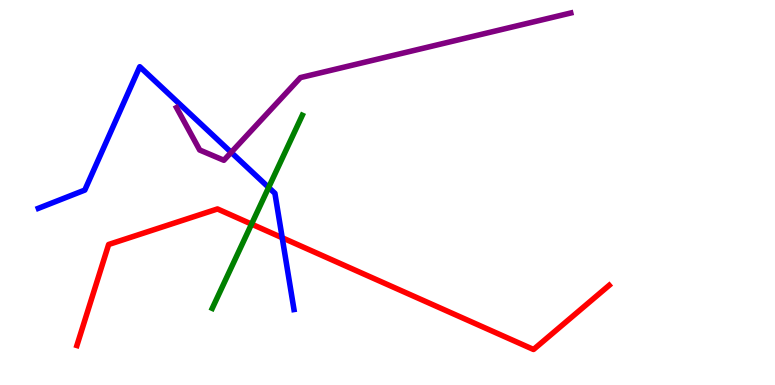[{'lines': ['blue', 'red'], 'intersections': [{'x': 3.64, 'y': 3.82}]}, {'lines': ['green', 'red'], 'intersections': [{'x': 3.25, 'y': 4.18}]}, {'lines': ['purple', 'red'], 'intersections': []}, {'lines': ['blue', 'green'], 'intersections': [{'x': 3.47, 'y': 5.13}]}, {'lines': ['blue', 'purple'], 'intersections': [{'x': 2.98, 'y': 6.04}]}, {'lines': ['green', 'purple'], 'intersections': []}]